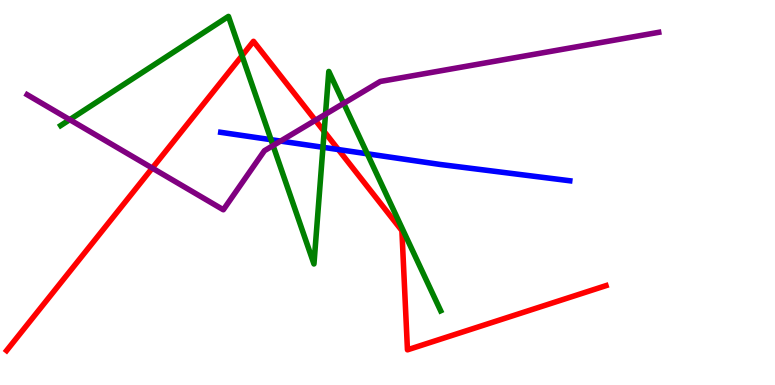[{'lines': ['blue', 'red'], 'intersections': [{'x': 4.37, 'y': 6.12}]}, {'lines': ['green', 'red'], 'intersections': [{'x': 3.12, 'y': 8.55}, {'x': 4.18, 'y': 6.58}]}, {'lines': ['purple', 'red'], 'intersections': [{'x': 1.96, 'y': 5.63}, {'x': 4.07, 'y': 6.88}]}, {'lines': ['blue', 'green'], 'intersections': [{'x': 3.5, 'y': 6.37}, {'x': 4.17, 'y': 6.17}, {'x': 4.74, 'y': 6.01}]}, {'lines': ['blue', 'purple'], 'intersections': [{'x': 3.62, 'y': 6.34}]}, {'lines': ['green', 'purple'], 'intersections': [{'x': 0.9, 'y': 6.89}, {'x': 3.52, 'y': 6.22}, {'x': 4.2, 'y': 7.03}, {'x': 4.43, 'y': 7.32}]}]